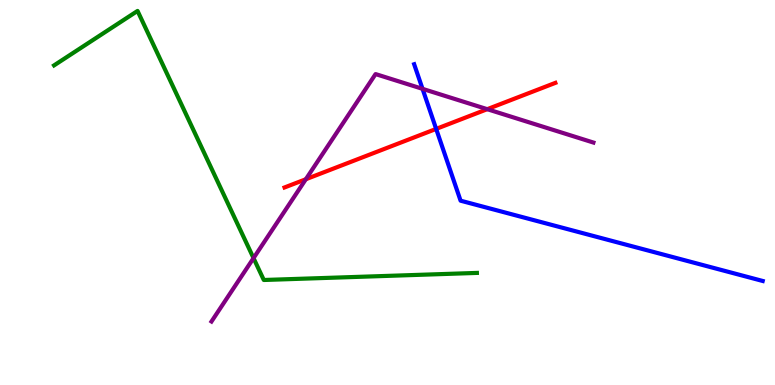[{'lines': ['blue', 'red'], 'intersections': [{'x': 5.63, 'y': 6.65}]}, {'lines': ['green', 'red'], 'intersections': []}, {'lines': ['purple', 'red'], 'intersections': [{'x': 3.95, 'y': 5.34}, {'x': 6.29, 'y': 7.16}]}, {'lines': ['blue', 'green'], 'intersections': []}, {'lines': ['blue', 'purple'], 'intersections': [{'x': 5.45, 'y': 7.69}]}, {'lines': ['green', 'purple'], 'intersections': [{'x': 3.27, 'y': 3.3}]}]